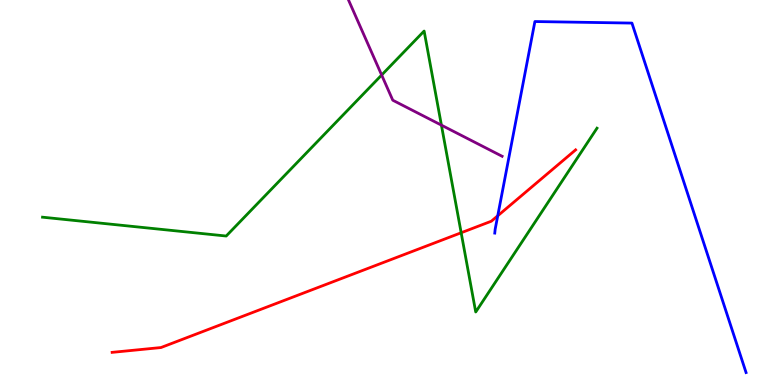[{'lines': ['blue', 'red'], 'intersections': [{'x': 6.42, 'y': 4.4}]}, {'lines': ['green', 'red'], 'intersections': [{'x': 5.95, 'y': 3.95}]}, {'lines': ['purple', 'red'], 'intersections': []}, {'lines': ['blue', 'green'], 'intersections': []}, {'lines': ['blue', 'purple'], 'intersections': []}, {'lines': ['green', 'purple'], 'intersections': [{'x': 4.92, 'y': 8.05}, {'x': 5.7, 'y': 6.75}]}]